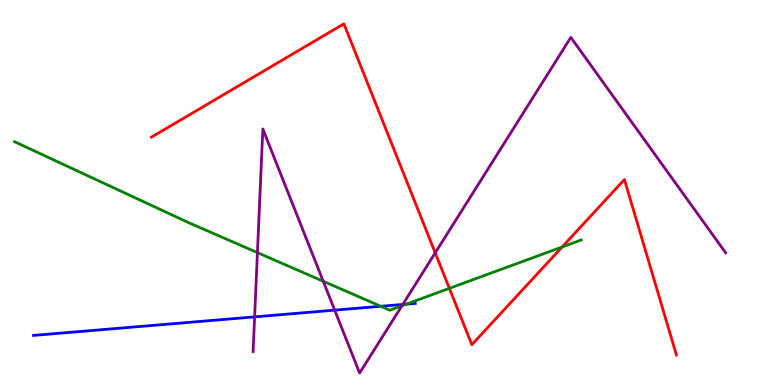[{'lines': ['blue', 'red'], 'intersections': []}, {'lines': ['green', 'red'], 'intersections': [{'x': 5.8, 'y': 2.51}, {'x': 7.25, 'y': 3.58}]}, {'lines': ['purple', 'red'], 'intersections': [{'x': 5.62, 'y': 3.43}]}, {'lines': ['blue', 'green'], 'intersections': [{'x': 4.91, 'y': 2.04}, {'x': 5.24, 'y': 2.1}]}, {'lines': ['blue', 'purple'], 'intersections': [{'x': 3.29, 'y': 1.77}, {'x': 4.32, 'y': 1.94}, {'x': 5.2, 'y': 2.09}]}, {'lines': ['green', 'purple'], 'intersections': [{'x': 3.32, 'y': 3.44}, {'x': 4.17, 'y': 2.69}, {'x': 5.19, 'y': 2.06}]}]